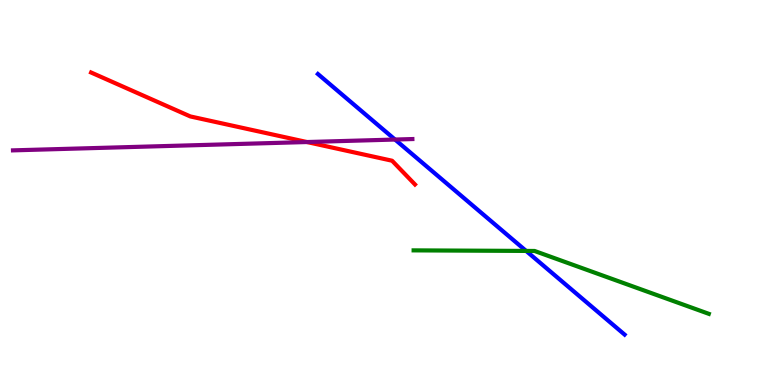[{'lines': ['blue', 'red'], 'intersections': []}, {'lines': ['green', 'red'], 'intersections': []}, {'lines': ['purple', 'red'], 'intersections': [{'x': 3.96, 'y': 6.31}]}, {'lines': ['blue', 'green'], 'intersections': [{'x': 6.79, 'y': 3.48}]}, {'lines': ['blue', 'purple'], 'intersections': [{'x': 5.1, 'y': 6.38}]}, {'lines': ['green', 'purple'], 'intersections': []}]